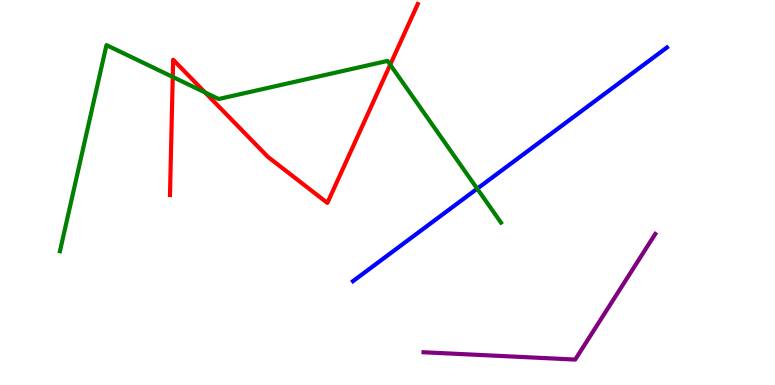[{'lines': ['blue', 'red'], 'intersections': []}, {'lines': ['green', 'red'], 'intersections': [{'x': 2.23, 'y': 8.0}, {'x': 2.65, 'y': 7.6}, {'x': 5.04, 'y': 8.32}]}, {'lines': ['purple', 'red'], 'intersections': []}, {'lines': ['blue', 'green'], 'intersections': [{'x': 6.16, 'y': 5.1}]}, {'lines': ['blue', 'purple'], 'intersections': []}, {'lines': ['green', 'purple'], 'intersections': []}]